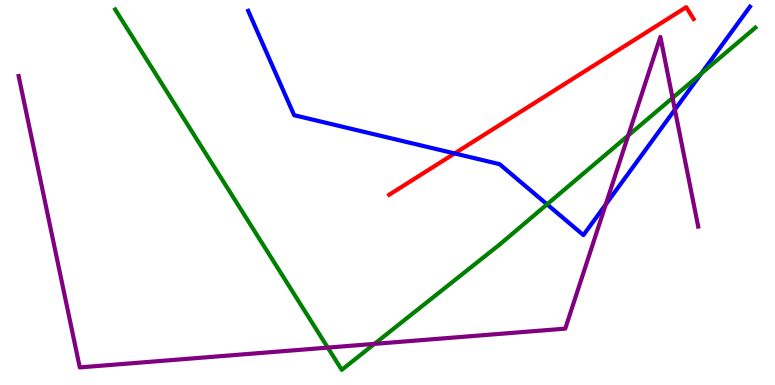[{'lines': ['blue', 'red'], 'intersections': [{'x': 5.87, 'y': 6.01}]}, {'lines': ['green', 'red'], 'intersections': []}, {'lines': ['purple', 'red'], 'intersections': []}, {'lines': ['blue', 'green'], 'intersections': [{'x': 7.06, 'y': 4.69}, {'x': 9.05, 'y': 8.09}]}, {'lines': ['blue', 'purple'], 'intersections': [{'x': 7.82, 'y': 4.69}, {'x': 8.71, 'y': 7.15}]}, {'lines': ['green', 'purple'], 'intersections': [{'x': 4.23, 'y': 0.971}, {'x': 4.83, 'y': 1.07}, {'x': 8.11, 'y': 6.48}, {'x': 8.68, 'y': 7.46}]}]